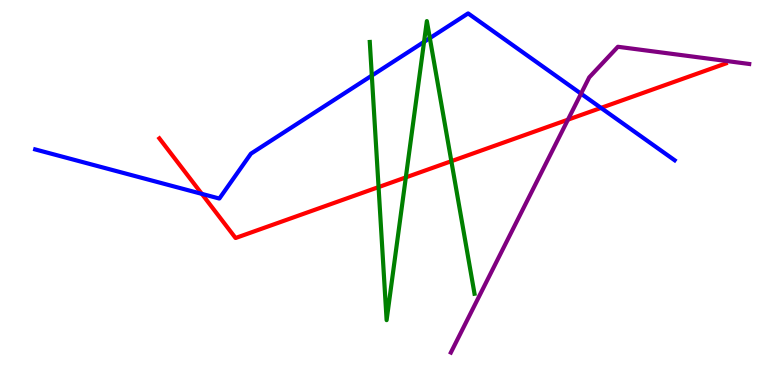[{'lines': ['blue', 'red'], 'intersections': [{'x': 2.6, 'y': 4.96}, {'x': 7.75, 'y': 7.2}]}, {'lines': ['green', 'red'], 'intersections': [{'x': 4.88, 'y': 5.14}, {'x': 5.24, 'y': 5.39}, {'x': 5.82, 'y': 5.81}]}, {'lines': ['purple', 'red'], 'intersections': [{'x': 7.33, 'y': 6.89}]}, {'lines': ['blue', 'green'], 'intersections': [{'x': 4.8, 'y': 8.04}, {'x': 5.47, 'y': 8.91}, {'x': 5.55, 'y': 9.01}]}, {'lines': ['blue', 'purple'], 'intersections': [{'x': 7.5, 'y': 7.57}]}, {'lines': ['green', 'purple'], 'intersections': []}]